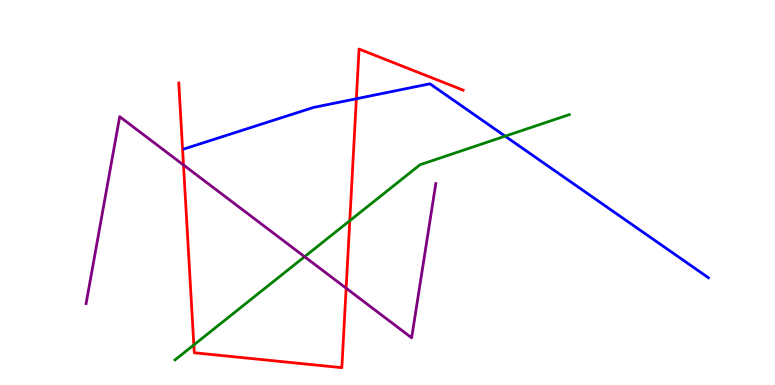[{'lines': ['blue', 'red'], 'intersections': [{'x': 4.6, 'y': 7.44}]}, {'lines': ['green', 'red'], 'intersections': [{'x': 2.5, 'y': 1.04}, {'x': 4.51, 'y': 4.27}]}, {'lines': ['purple', 'red'], 'intersections': [{'x': 2.37, 'y': 5.71}, {'x': 4.47, 'y': 2.51}]}, {'lines': ['blue', 'green'], 'intersections': [{'x': 6.52, 'y': 6.46}]}, {'lines': ['blue', 'purple'], 'intersections': []}, {'lines': ['green', 'purple'], 'intersections': [{'x': 3.93, 'y': 3.33}]}]